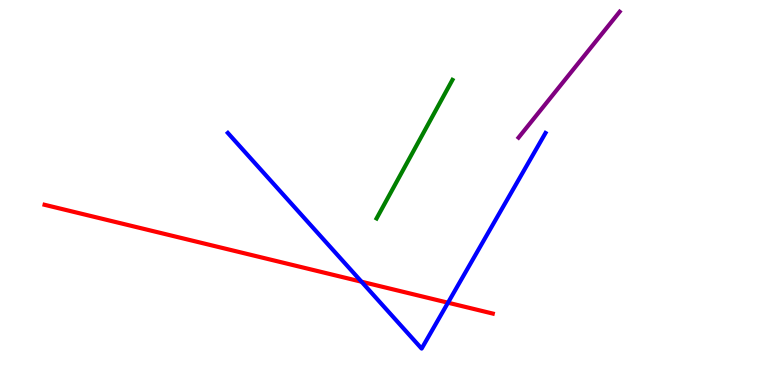[{'lines': ['blue', 'red'], 'intersections': [{'x': 4.66, 'y': 2.68}, {'x': 5.78, 'y': 2.14}]}, {'lines': ['green', 'red'], 'intersections': []}, {'lines': ['purple', 'red'], 'intersections': []}, {'lines': ['blue', 'green'], 'intersections': []}, {'lines': ['blue', 'purple'], 'intersections': []}, {'lines': ['green', 'purple'], 'intersections': []}]